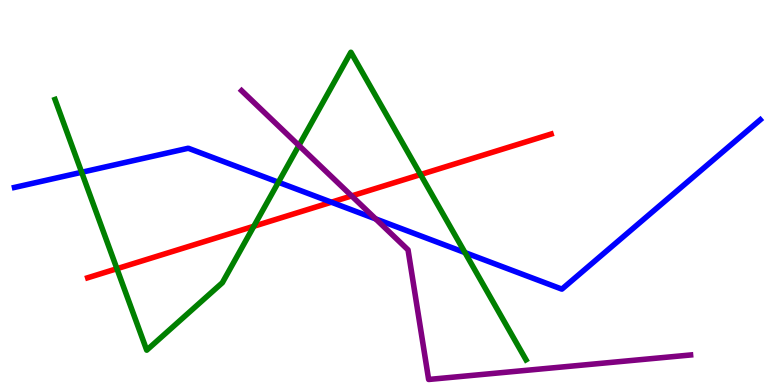[{'lines': ['blue', 'red'], 'intersections': [{'x': 4.28, 'y': 4.75}]}, {'lines': ['green', 'red'], 'intersections': [{'x': 1.51, 'y': 3.02}, {'x': 3.28, 'y': 4.12}, {'x': 5.43, 'y': 5.47}]}, {'lines': ['purple', 'red'], 'intersections': [{'x': 4.54, 'y': 4.91}]}, {'lines': ['blue', 'green'], 'intersections': [{'x': 1.05, 'y': 5.53}, {'x': 3.59, 'y': 5.27}, {'x': 6.0, 'y': 3.44}]}, {'lines': ['blue', 'purple'], 'intersections': [{'x': 4.85, 'y': 4.31}]}, {'lines': ['green', 'purple'], 'intersections': [{'x': 3.86, 'y': 6.22}]}]